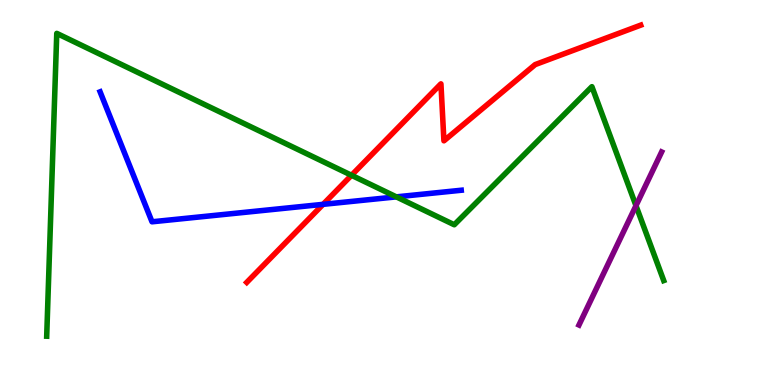[{'lines': ['blue', 'red'], 'intersections': [{'x': 4.17, 'y': 4.69}]}, {'lines': ['green', 'red'], 'intersections': [{'x': 4.54, 'y': 5.45}]}, {'lines': ['purple', 'red'], 'intersections': []}, {'lines': ['blue', 'green'], 'intersections': [{'x': 5.11, 'y': 4.89}]}, {'lines': ['blue', 'purple'], 'intersections': []}, {'lines': ['green', 'purple'], 'intersections': [{'x': 8.21, 'y': 4.66}]}]